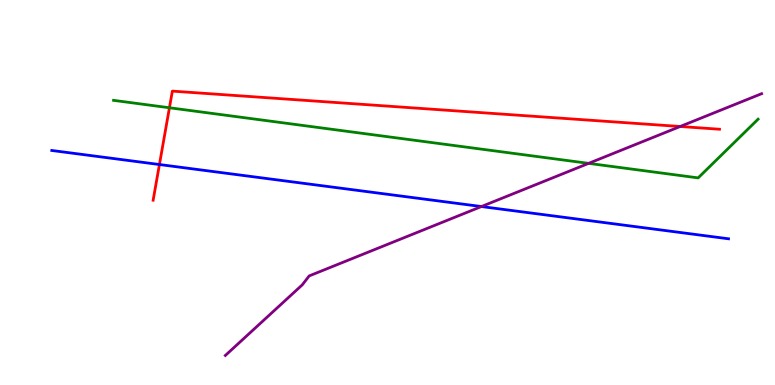[{'lines': ['blue', 'red'], 'intersections': [{'x': 2.06, 'y': 5.73}]}, {'lines': ['green', 'red'], 'intersections': [{'x': 2.19, 'y': 7.2}]}, {'lines': ['purple', 'red'], 'intersections': [{'x': 8.78, 'y': 6.71}]}, {'lines': ['blue', 'green'], 'intersections': []}, {'lines': ['blue', 'purple'], 'intersections': [{'x': 6.21, 'y': 4.64}]}, {'lines': ['green', 'purple'], 'intersections': [{'x': 7.6, 'y': 5.76}]}]